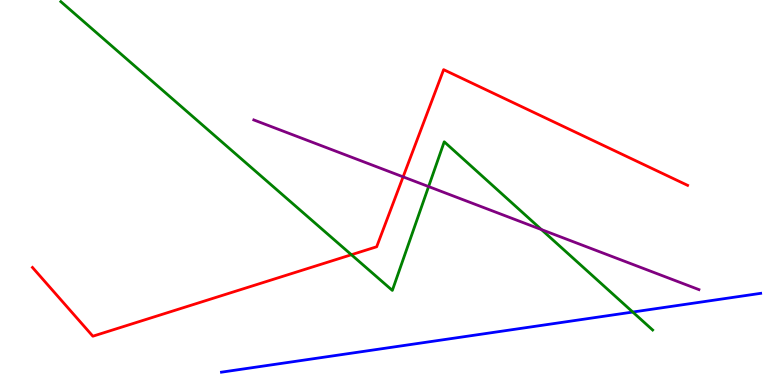[{'lines': ['blue', 'red'], 'intersections': []}, {'lines': ['green', 'red'], 'intersections': [{'x': 4.53, 'y': 3.38}]}, {'lines': ['purple', 'red'], 'intersections': [{'x': 5.2, 'y': 5.41}]}, {'lines': ['blue', 'green'], 'intersections': [{'x': 8.16, 'y': 1.89}]}, {'lines': ['blue', 'purple'], 'intersections': []}, {'lines': ['green', 'purple'], 'intersections': [{'x': 5.53, 'y': 5.15}, {'x': 6.99, 'y': 4.04}]}]